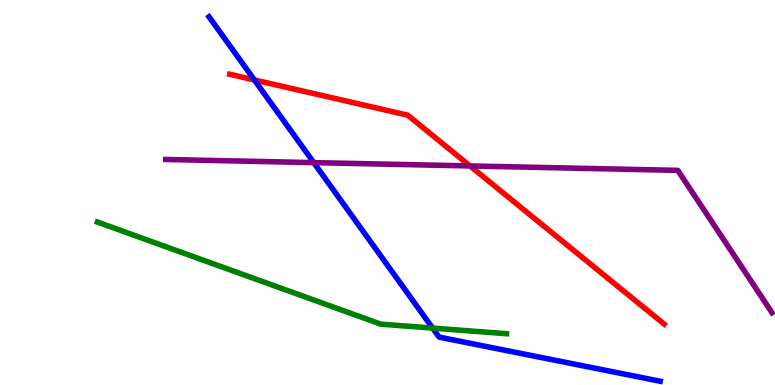[{'lines': ['blue', 'red'], 'intersections': [{'x': 3.28, 'y': 7.92}]}, {'lines': ['green', 'red'], 'intersections': []}, {'lines': ['purple', 'red'], 'intersections': [{'x': 6.06, 'y': 5.69}]}, {'lines': ['blue', 'green'], 'intersections': [{'x': 5.58, 'y': 1.48}]}, {'lines': ['blue', 'purple'], 'intersections': [{'x': 4.05, 'y': 5.78}]}, {'lines': ['green', 'purple'], 'intersections': []}]